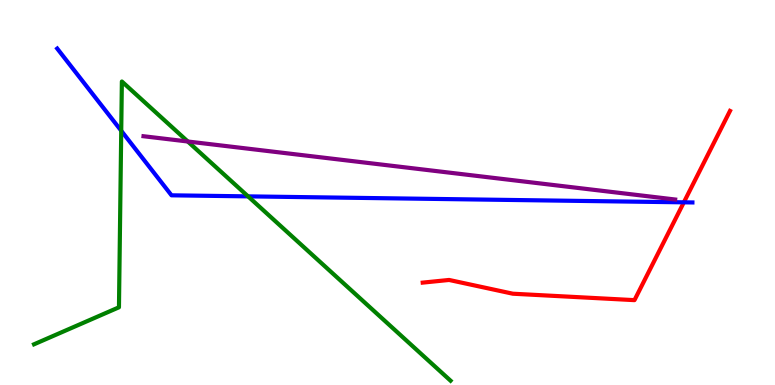[{'lines': ['blue', 'red'], 'intersections': [{'x': 8.82, 'y': 4.74}]}, {'lines': ['green', 'red'], 'intersections': []}, {'lines': ['purple', 'red'], 'intersections': []}, {'lines': ['blue', 'green'], 'intersections': [{'x': 1.56, 'y': 6.6}, {'x': 3.2, 'y': 4.9}]}, {'lines': ['blue', 'purple'], 'intersections': []}, {'lines': ['green', 'purple'], 'intersections': [{'x': 2.42, 'y': 6.32}]}]